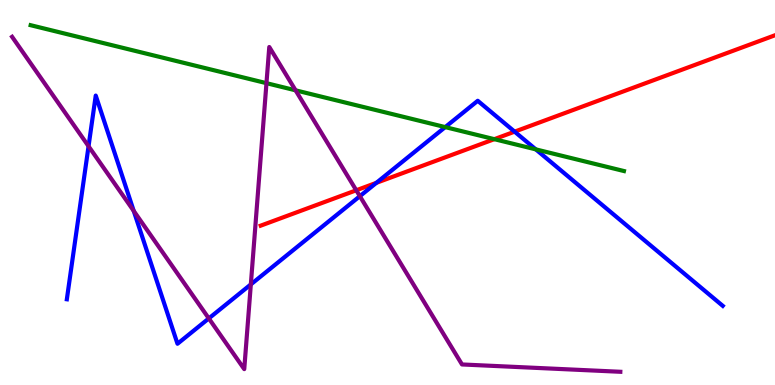[{'lines': ['blue', 'red'], 'intersections': [{'x': 4.86, 'y': 5.25}, {'x': 6.64, 'y': 6.58}]}, {'lines': ['green', 'red'], 'intersections': [{'x': 6.38, 'y': 6.39}]}, {'lines': ['purple', 'red'], 'intersections': [{'x': 4.6, 'y': 5.06}]}, {'lines': ['blue', 'green'], 'intersections': [{'x': 5.74, 'y': 6.7}, {'x': 6.91, 'y': 6.12}]}, {'lines': ['blue', 'purple'], 'intersections': [{'x': 1.14, 'y': 6.2}, {'x': 1.73, 'y': 4.52}, {'x': 2.69, 'y': 1.73}, {'x': 3.24, 'y': 2.61}, {'x': 4.64, 'y': 4.9}]}, {'lines': ['green', 'purple'], 'intersections': [{'x': 3.44, 'y': 7.84}, {'x': 3.81, 'y': 7.65}]}]